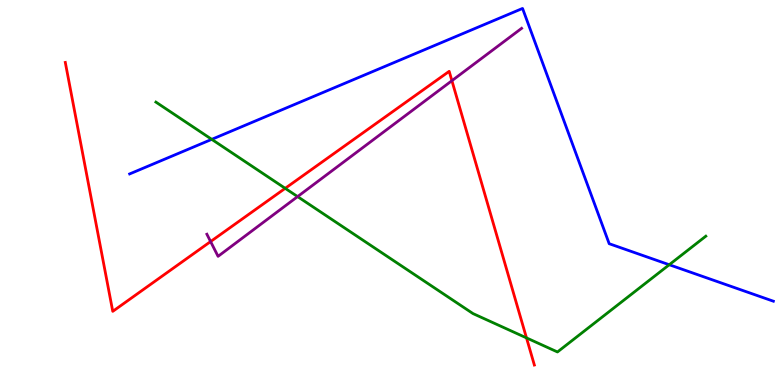[{'lines': ['blue', 'red'], 'intersections': []}, {'lines': ['green', 'red'], 'intersections': [{'x': 3.68, 'y': 5.11}, {'x': 6.79, 'y': 1.22}]}, {'lines': ['purple', 'red'], 'intersections': [{'x': 2.72, 'y': 3.73}, {'x': 5.83, 'y': 7.9}]}, {'lines': ['blue', 'green'], 'intersections': [{'x': 2.73, 'y': 6.38}, {'x': 8.64, 'y': 3.12}]}, {'lines': ['blue', 'purple'], 'intersections': []}, {'lines': ['green', 'purple'], 'intersections': [{'x': 3.84, 'y': 4.89}]}]